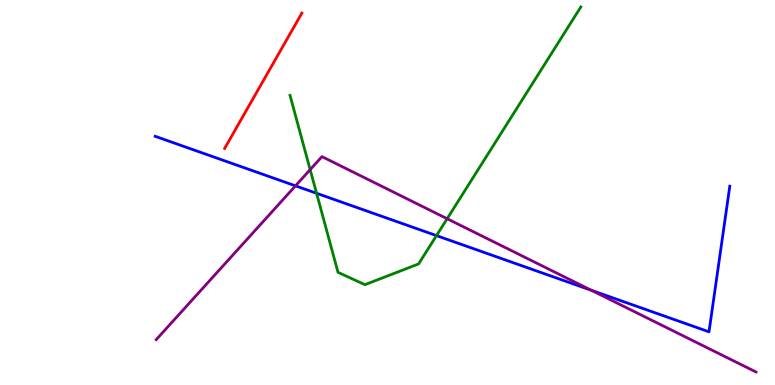[{'lines': ['blue', 'red'], 'intersections': []}, {'lines': ['green', 'red'], 'intersections': []}, {'lines': ['purple', 'red'], 'intersections': []}, {'lines': ['blue', 'green'], 'intersections': [{'x': 4.08, 'y': 4.98}, {'x': 5.63, 'y': 3.88}]}, {'lines': ['blue', 'purple'], 'intersections': [{'x': 3.81, 'y': 5.17}, {'x': 7.63, 'y': 2.46}]}, {'lines': ['green', 'purple'], 'intersections': [{'x': 4.0, 'y': 5.59}, {'x': 5.77, 'y': 4.32}]}]